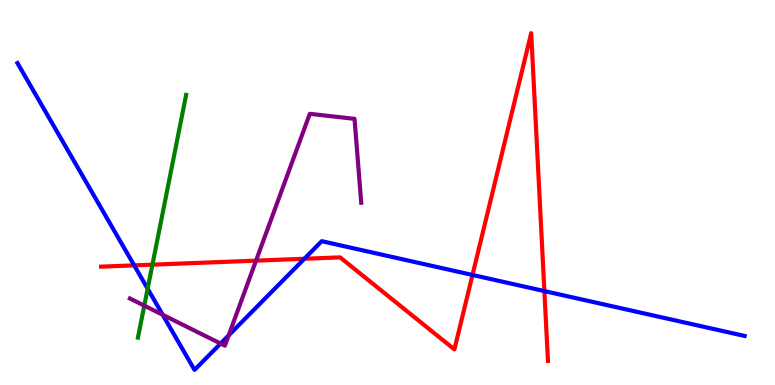[{'lines': ['blue', 'red'], 'intersections': [{'x': 1.73, 'y': 3.11}, {'x': 3.93, 'y': 3.28}, {'x': 6.1, 'y': 2.86}, {'x': 7.02, 'y': 2.44}]}, {'lines': ['green', 'red'], 'intersections': [{'x': 1.97, 'y': 3.13}]}, {'lines': ['purple', 'red'], 'intersections': [{'x': 3.3, 'y': 3.23}]}, {'lines': ['blue', 'green'], 'intersections': [{'x': 1.91, 'y': 2.5}]}, {'lines': ['blue', 'purple'], 'intersections': [{'x': 2.1, 'y': 1.82}, {'x': 2.85, 'y': 1.08}, {'x': 2.95, 'y': 1.29}]}, {'lines': ['green', 'purple'], 'intersections': [{'x': 1.86, 'y': 2.06}]}]